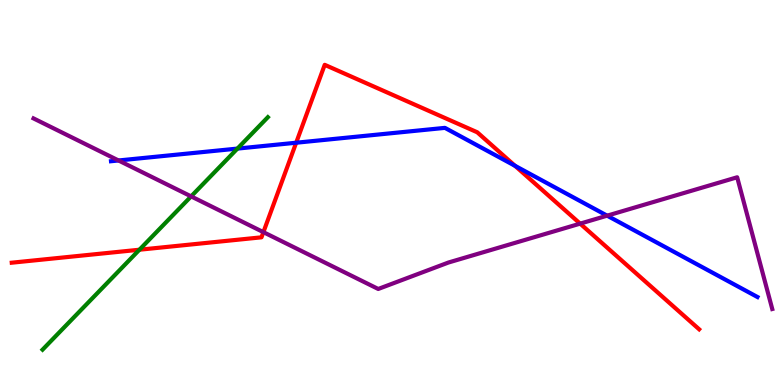[{'lines': ['blue', 'red'], 'intersections': [{'x': 3.82, 'y': 6.29}, {'x': 6.64, 'y': 5.69}]}, {'lines': ['green', 'red'], 'intersections': [{'x': 1.8, 'y': 3.51}]}, {'lines': ['purple', 'red'], 'intersections': [{'x': 3.4, 'y': 3.97}, {'x': 7.49, 'y': 4.19}]}, {'lines': ['blue', 'green'], 'intersections': [{'x': 3.06, 'y': 6.14}]}, {'lines': ['blue', 'purple'], 'intersections': [{'x': 1.53, 'y': 5.83}, {'x': 7.83, 'y': 4.4}]}, {'lines': ['green', 'purple'], 'intersections': [{'x': 2.47, 'y': 4.9}]}]